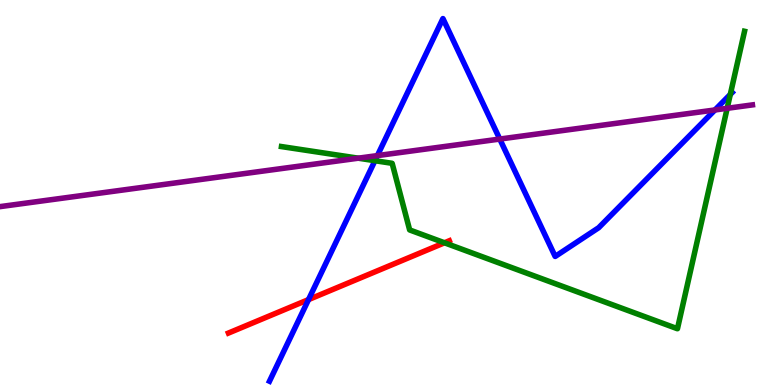[{'lines': ['blue', 'red'], 'intersections': [{'x': 3.98, 'y': 2.22}]}, {'lines': ['green', 'red'], 'intersections': [{'x': 5.74, 'y': 3.69}]}, {'lines': ['purple', 'red'], 'intersections': []}, {'lines': ['blue', 'green'], 'intersections': [{'x': 4.84, 'y': 5.83}, {'x': 9.42, 'y': 7.55}]}, {'lines': ['blue', 'purple'], 'intersections': [{'x': 4.87, 'y': 5.96}, {'x': 6.45, 'y': 6.39}, {'x': 9.23, 'y': 7.14}]}, {'lines': ['green', 'purple'], 'intersections': [{'x': 4.62, 'y': 5.89}, {'x': 9.38, 'y': 7.19}]}]